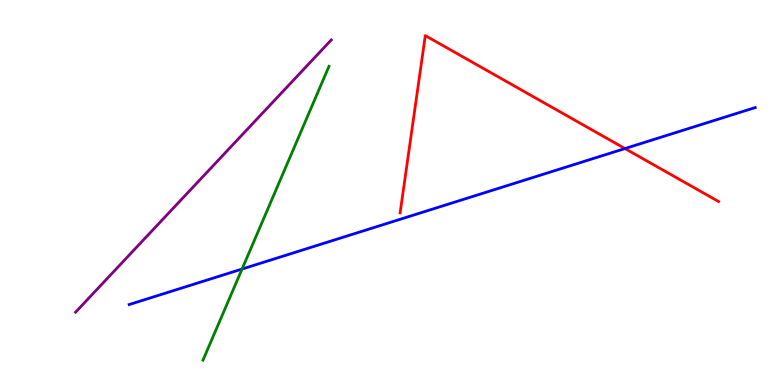[{'lines': ['blue', 'red'], 'intersections': [{'x': 8.06, 'y': 6.14}]}, {'lines': ['green', 'red'], 'intersections': []}, {'lines': ['purple', 'red'], 'intersections': []}, {'lines': ['blue', 'green'], 'intersections': [{'x': 3.12, 'y': 3.01}]}, {'lines': ['blue', 'purple'], 'intersections': []}, {'lines': ['green', 'purple'], 'intersections': []}]